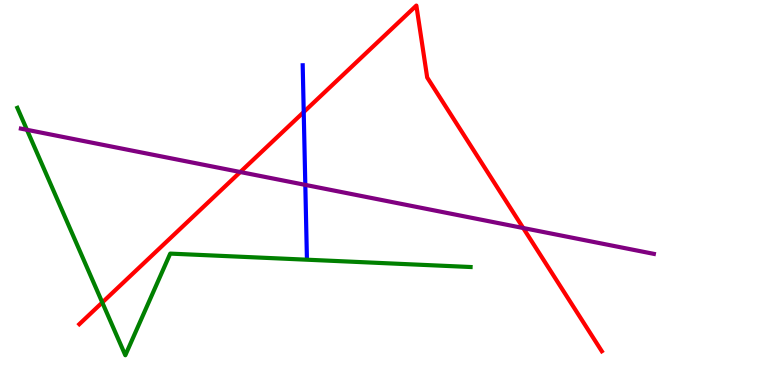[{'lines': ['blue', 'red'], 'intersections': [{'x': 3.92, 'y': 7.09}]}, {'lines': ['green', 'red'], 'intersections': [{'x': 1.32, 'y': 2.14}]}, {'lines': ['purple', 'red'], 'intersections': [{'x': 3.1, 'y': 5.53}, {'x': 6.75, 'y': 4.08}]}, {'lines': ['blue', 'green'], 'intersections': []}, {'lines': ['blue', 'purple'], 'intersections': [{'x': 3.94, 'y': 5.2}]}, {'lines': ['green', 'purple'], 'intersections': [{'x': 0.348, 'y': 6.63}]}]